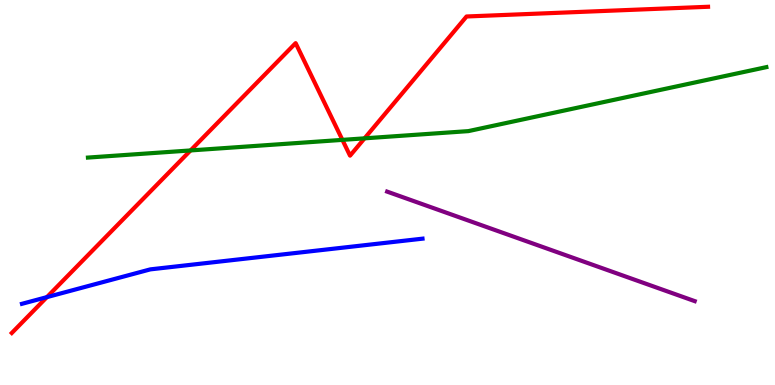[{'lines': ['blue', 'red'], 'intersections': [{'x': 0.605, 'y': 2.28}]}, {'lines': ['green', 'red'], 'intersections': [{'x': 2.46, 'y': 6.09}, {'x': 4.42, 'y': 6.37}, {'x': 4.7, 'y': 6.41}]}, {'lines': ['purple', 'red'], 'intersections': []}, {'lines': ['blue', 'green'], 'intersections': []}, {'lines': ['blue', 'purple'], 'intersections': []}, {'lines': ['green', 'purple'], 'intersections': []}]